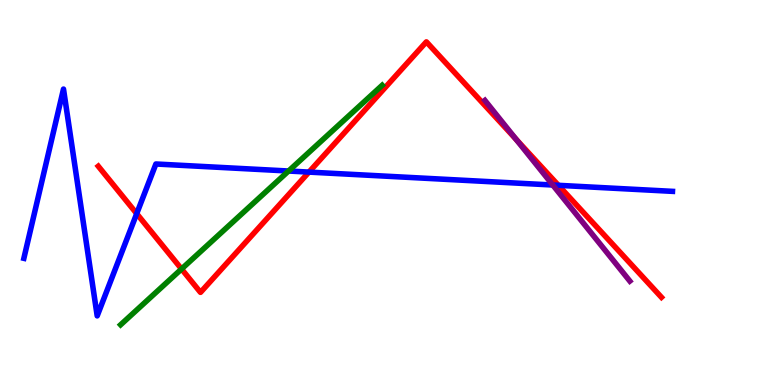[{'lines': ['blue', 'red'], 'intersections': [{'x': 1.76, 'y': 4.45}, {'x': 3.99, 'y': 5.53}, {'x': 7.21, 'y': 5.19}]}, {'lines': ['green', 'red'], 'intersections': [{'x': 2.34, 'y': 3.01}]}, {'lines': ['purple', 'red'], 'intersections': [{'x': 6.66, 'y': 6.38}]}, {'lines': ['blue', 'green'], 'intersections': [{'x': 3.72, 'y': 5.56}]}, {'lines': ['blue', 'purple'], 'intersections': [{'x': 7.13, 'y': 5.19}]}, {'lines': ['green', 'purple'], 'intersections': []}]